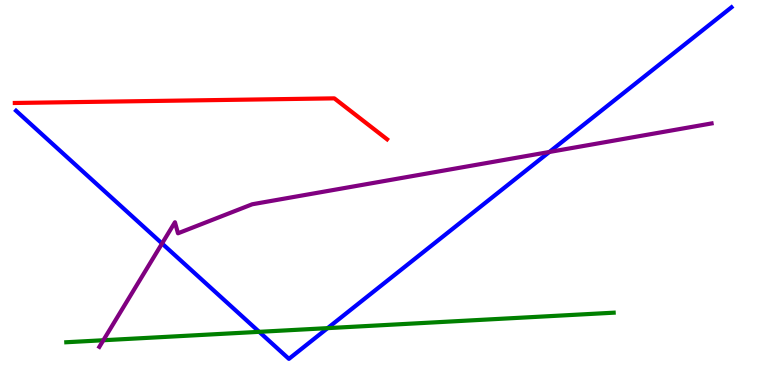[{'lines': ['blue', 'red'], 'intersections': []}, {'lines': ['green', 'red'], 'intersections': []}, {'lines': ['purple', 'red'], 'intersections': []}, {'lines': ['blue', 'green'], 'intersections': [{'x': 3.34, 'y': 1.38}, {'x': 4.23, 'y': 1.48}]}, {'lines': ['blue', 'purple'], 'intersections': [{'x': 2.09, 'y': 3.68}, {'x': 7.09, 'y': 6.05}]}, {'lines': ['green', 'purple'], 'intersections': [{'x': 1.33, 'y': 1.16}]}]